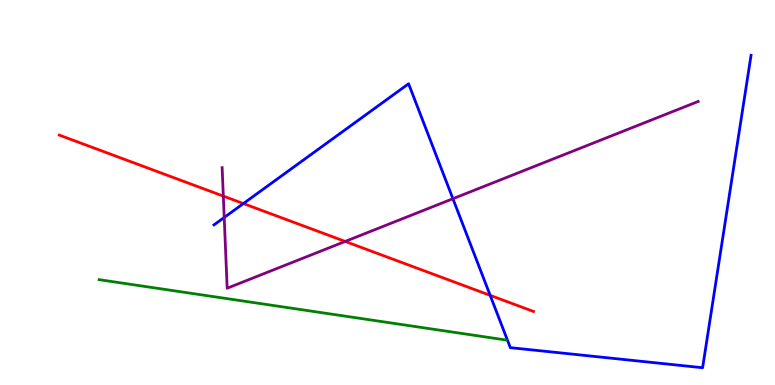[{'lines': ['blue', 'red'], 'intersections': [{'x': 3.14, 'y': 4.71}, {'x': 6.32, 'y': 2.33}]}, {'lines': ['green', 'red'], 'intersections': []}, {'lines': ['purple', 'red'], 'intersections': [{'x': 2.88, 'y': 4.91}, {'x': 4.45, 'y': 3.73}]}, {'lines': ['blue', 'green'], 'intersections': []}, {'lines': ['blue', 'purple'], 'intersections': [{'x': 2.89, 'y': 4.35}, {'x': 5.84, 'y': 4.84}]}, {'lines': ['green', 'purple'], 'intersections': []}]